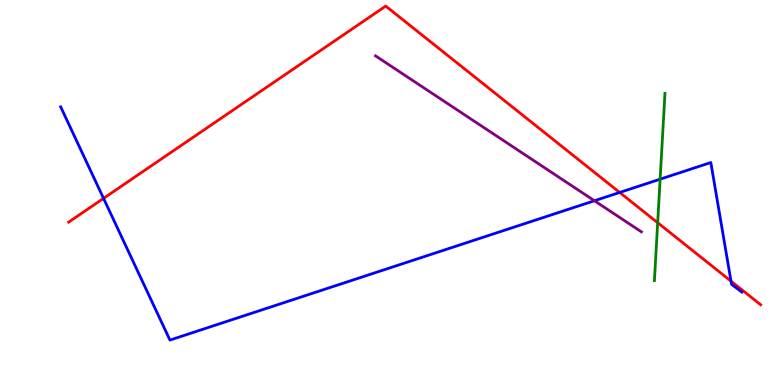[{'lines': ['blue', 'red'], 'intersections': [{'x': 1.34, 'y': 4.85}, {'x': 8.0, 'y': 5.0}, {'x': 9.43, 'y': 2.7}]}, {'lines': ['green', 'red'], 'intersections': [{'x': 8.49, 'y': 4.21}]}, {'lines': ['purple', 'red'], 'intersections': []}, {'lines': ['blue', 'green'], 'intersections': [{'x': 8.52, 'y': 5.35}]}, {'lines': ['blue', 'purple'], 'intersections': [{'x': 7.67, 'y': 4.79}]}, {'lines': ['green', 'purple'], 'intersections': []}]